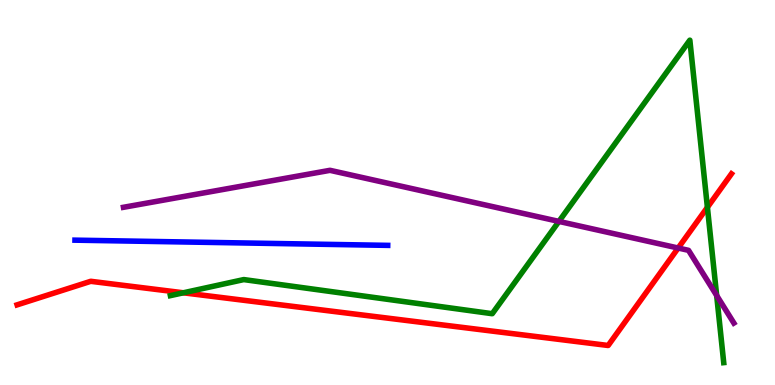[{'lines': ['blue', 'red'], 'intersections': []}, {'lines': ['green', 'red'], 'intersections': [{'x': 2.37, 'y': 2.4}, {'x': 9.13, 'y': 4.62}]}, {'lines': ['purple', 'red'], 'intersections': [{'x': 8.75, 'y': 3.56}]}, {'lines': ['blue', 'green'], 'intersections': []}, {'lines': ['blue', 'purple'], 'intersections': []}, {'lines': ['green', 'purple'], 'intersections': [{'x': 7.21, 'y': 4.25}, {'x': 9.25, 'y': 2.33}]}]